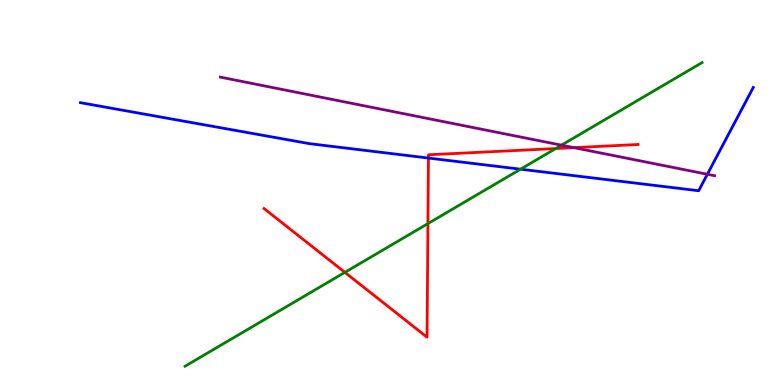[{'lines': ['blue', 'red'], 'intersections': [{'x': 5.53, 'y': 5.89}]}, {'lines': ['green', 'red'], 'intersections': [{'x': 4.45, 'y': 2.93}, {'x': 5.52, 'y': 4.19}, {'x': 7.17, 'y': 6.14}]}, {'lines': ['purple', 'red'], 'intersections': [{'x': 7.41, 'y': 6.17}]}, {'lines': ['blue', 'green'], 'intersections': [{'x': 6.72, 'y': 5.61}]}, {'lines': ['blue', 'purple'], 'intersections': [{'x': 9.13, 'y': 5.47}]}, {'lines': ['green', 'purple'], 'intersections': [{'x': 7.24, 'y': 6.23}]}]